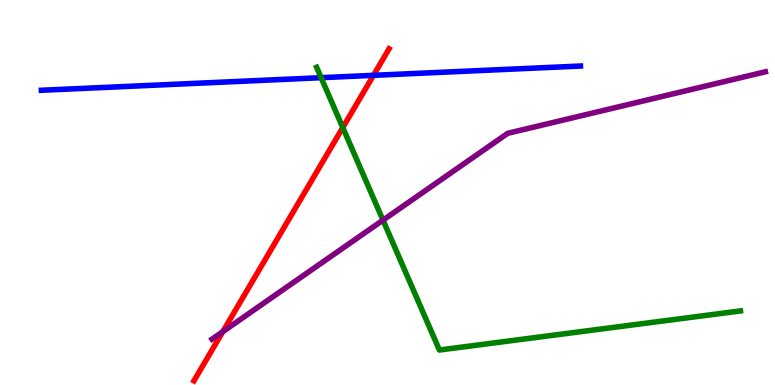[{'lines': ['blue', 'red'], 'intersections': [{'x': 4.82, 'y': 8.04}]}, {'lines': ['green', 'red'], 'intersections': [{'x': 4.42, 'y': 6.69}]}, {'lines': ['purple', 'red'], 'intersections': [{'x': 2.88, 'y': 1.39}]}, {'lines': ['blue', 'green'], 'intersections': [{'x': 4.14, 'y': 7.98}]}, {'lines': ['blue', 'purple'], 'intersections': []}, {'lines': ['green', 'purple'], 'intersections': [{'x': 4.94, 'y': 4.28}]}]